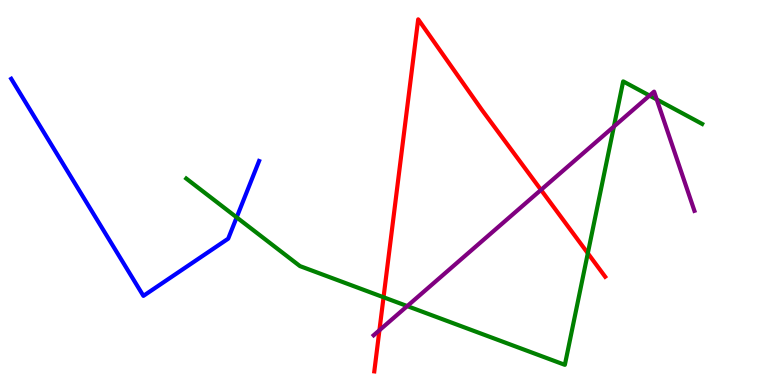[{'lines': ['blue', 'red'], 'intersections': []}, {'lines': ['green', 'red'], 'intersections': [{'x': 4.95, 'y': 2.28}, {'x': 7.58, 'y': 3.42}]}, {'lines': ['purple', 'red'], 'intersections': [{'x': 4.9, 'y': 1.42}, {'x': 6.98, 'y': 5.07}]}, {'lines': ['blue', 'green'], 'intersections': [{'x': 3.05, 'y': 4.35}]}, {'lines': ['blue', 'purple'], 'intersections': []}, {'lines': ['green', 'purple'], 'intersections': [{'x': 5.25, 'y': 2.05}, {'x': 7.92, 'y': 6.71}, {'x': 8.38, 'y': 7.52}, {'x': 8.47, 'y': 7.42}]}]